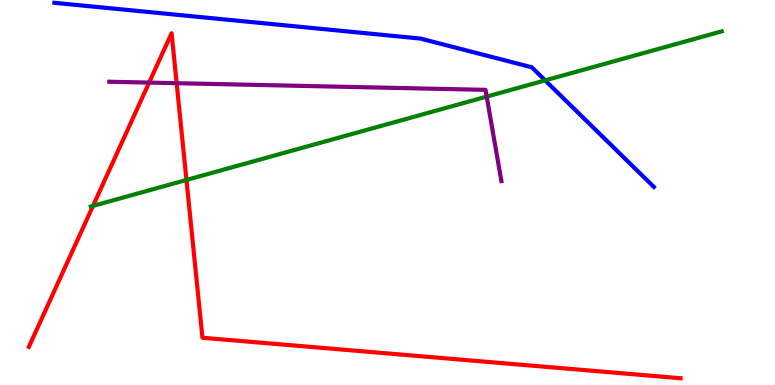[{'lines': ['blue', 'red'], 'intersections': []}, {'lines': ['green', 'red'], 'intersections': [{'x': 1.2, 'y': 4.65}, {'x': 2.41, 'y': 5.33}]}, {'lines': ['purple', 'red'], 'intersections': [{'x': 1.92, 'y': 7.85}, {'x': 2.28, 'y': 7.84}]}, {'lines': ['blue', 'green'], 'intersections': [{'x': 7.03, 'y': 7.91}]}, {'lines': ['blue', 'purple'], 'intersections': []}, {'lines': ['green', 'purple'], 'intersections': [{'x': 6.28, 'y': 7.49}]}]